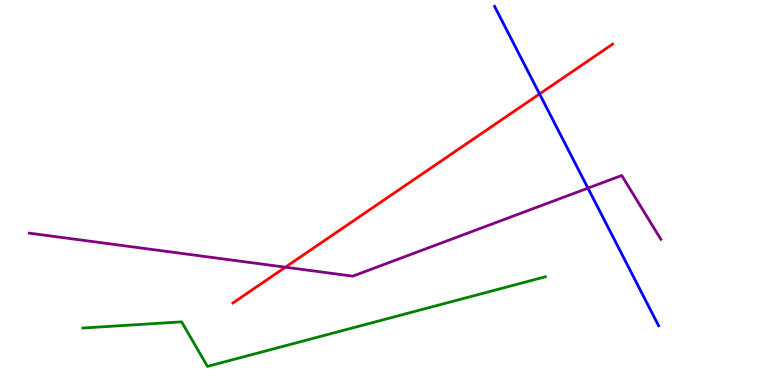[{'lines': ['blue', 'red'], 'intersections': [{'x': 6.96, 'y': 7.56}]}, {'lines': ['green', 'red'], 'intersections': []}, {'lines': ['purple', 'red'], 'intersections': [{'x': 3.68, 'y': 3.06}]}, {'lines': ['blue', 'green'], 'intersections': []}, {'lines': ['blue', 'purple'], 'intersections': [{'x': 7.59, 'y': 5.11}]}, {'lines': ['green', 'purple'], 'intersections': []}]